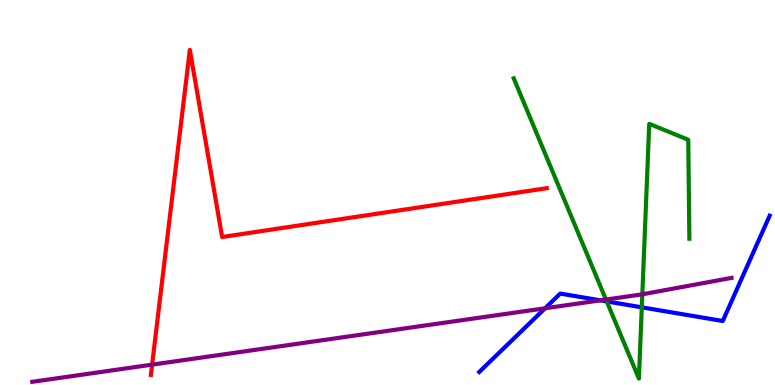[{'lines': ['blue', 'red'], 'intersections': []}, {'lines': ['green', 'red'], 'intersections': []}, {'lines': ['purple', 'red'], 'intersections': [{'x': 1.96, 'y': 0.529}]}, {'lines': ['blue', 'green'], 'intersections': [{'x': 7.83, 'y': 2.17}, {'x': 8.28, 'y': 2.02}]}, {'lines': ['blue', 'purple'], 'intersections': [{'x': 7.03, 'y': 1.99}, {'x': 7.75, 'y': 2.2}]}, {'lines': ['green', 'purple'], 'intersections': [{'x': 7.82, 'y': 2.22}, {'x': 8.29, 'y': 2.36}]}]